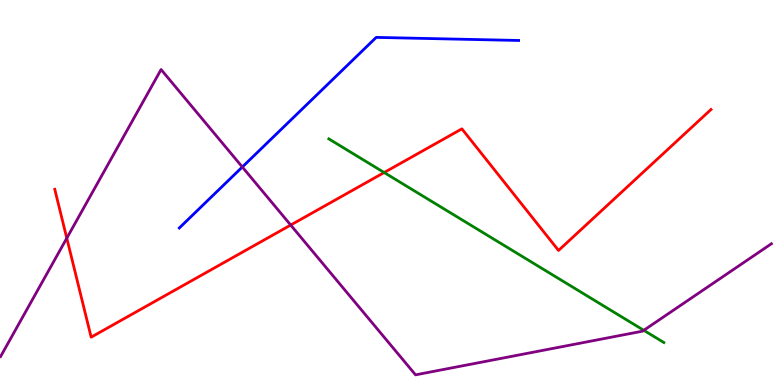[{'lines': ['blue', 'red'], 'intersections': []}, {'lines': ['green', 'red'], 'intersections': [{'x': 4.96, 'y': 5.52}]}, {'lines': ['purple', 'red'], 'intersections': [{'x': 0.862, 'y': 3.81}, {'x': 3.75, 'y': 4.15}]}, {'lines': ['blue', 'green'], 'intersections': []}, {'lines': ['blue', 'purple'], 'intersections': [{'x': 3.13, 'y': 5.66}]}, {'lines': ['green', 'purple'], 'intersections': [{'x': 8.31, 'y': 1.42}]}]